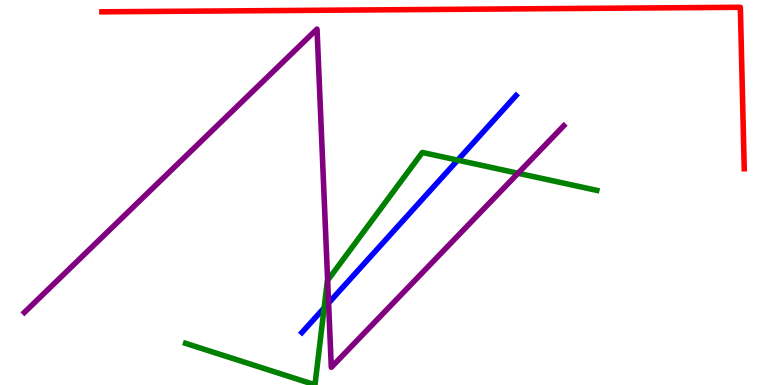[{'lines': ['blue', 'red'], 'intersections': []}, {'lines': ['green', 'red'], 'intersections': []}, {'lines': ['purple', 'red'], 'intersections': []}, {'lines': ['blue', 'green'], 'intersections': [{'x': 4.18, 'y': 2.0}, {'x': 5.91, 'y': 5.84}]}, {'lines': ['blue', 'purple'], 'intersections': [{'x': 4.24, 'y': 2.13}]}, {'lines': ['green', 'purple'], 'intersections': [{'x': 4.23, 'y': 2.72}, {'x': 6.68, 'y': 5.5}]}]